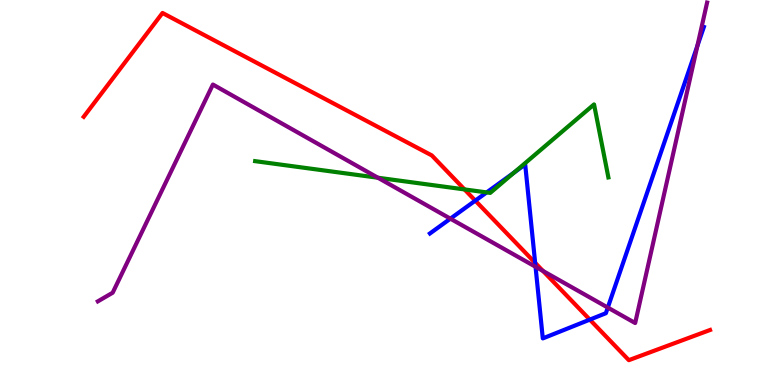[{'lines': ['blue', 'red'], 'intersections': [{'x': 6.13, 'y': 4.79}, {'x': 6.91, 'y': 3.17}, {'x': 7.61, 'y': 1.7}]}, {'lines': ['green', 'red'], 'intersections': [{'x': 5.99, 'y': 5.08}]}, {'lines': ['purple', 'red'], 'intersections': [{'x': 7.01, 'y': 2.96}]}, {'lines': ['blue', 'green'], 'intersections': [{'x': 6.28, 'y': 5.0}, {'x': 6.63, 'y': 5.52}]}, {'lines': ['blue', 'purple'], 'intersections': [{'x': 5.81, 'y': 4.32}, {'x': 6.91, 'y': 3.07}, {'x': 7.84, 'y': 2.01}, {'x': 9.0, 'y': 8.81}]}, {'lines': ['green', 'purple'], 'intersections': [{'x': 4.88, 'y': 5.38}]}]